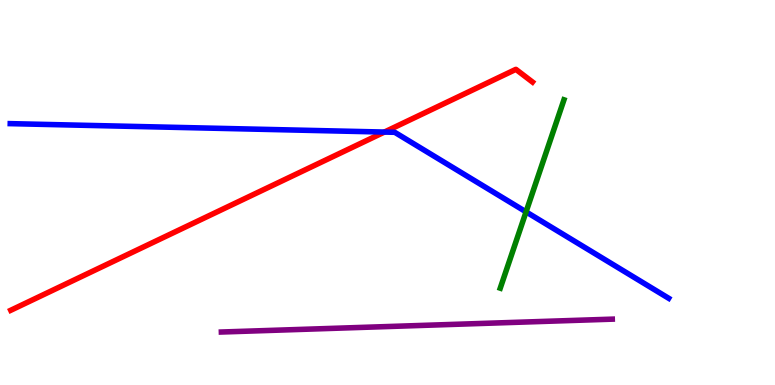[{'lines': ['blue', 'red'], 'intersections': [{'x': 4.96, 'y': 6.57}]}, {'lines': ['green', 'red'], 'intersections': []}, {'lines': ['purple', 'red'], 'intersections': []}, {'lines': ['blue', 'green'], 'intersections': [{'x': 6.79, 'y': 4.5}]}, {'lines': ['blue', 'purple'], 'intersections': []}, {'lines': ['green', 'purple'], 'intersections': []}]